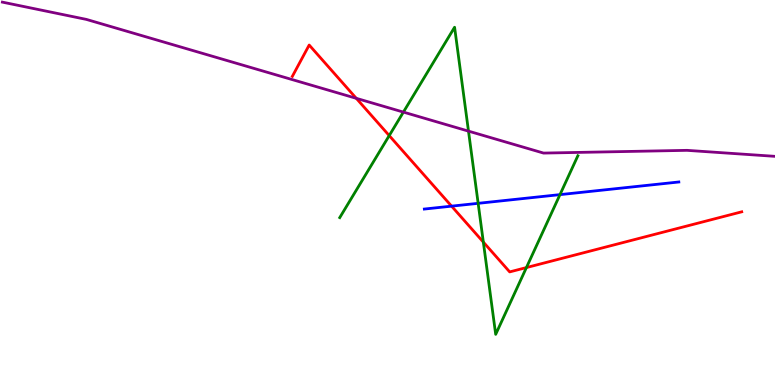[{'lines': ['blue', 'red'], 'intersections': [{'x': 5.83, 'y': 4.65}]}, {'lines': ['green', 'red'], 'intersections': [{'x': 5.02, 'y': 6.48}, {'x': 6.24, 'y': 3.71}, {'x': 6.79, 'y': 3.05}]}, {'lines': ['purple', 'red'], 'intersections': [{'x': 4.6, 'y': 7.45}]}, {'lines': ['blue', 'green'], 'intersections': [{'x': 6.17, 'y': 4.72}, {'x': 7.23, 'y': 4.94}]}, {'lines': ['blue', 'purple'], 'intersections': []}, {'lines': ['green', 'purple'], 'intersections': [{'x': 5.21, 'y': 7.09}, {'x': 6.05, 'y': 6.59}]}]